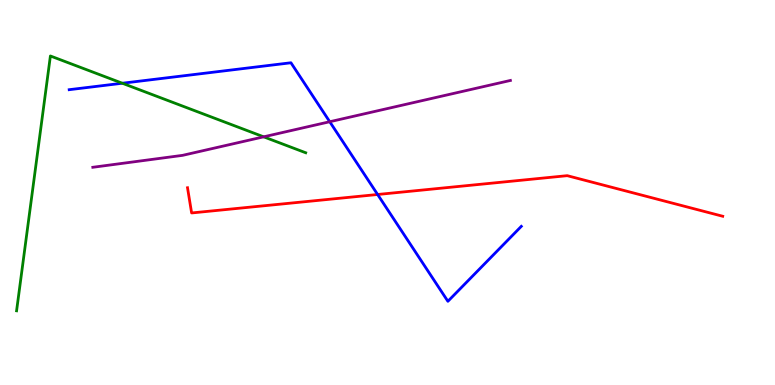[{'lines': ['blue', 'red'], 'intersections': [{'x': 4.87, 'y': 4.95}]}, {'lines': ['green', 'red'], 'intersections': []}, {'lines': ['purple', 'red'], 'intersections': []}, {'lines': ['blue', 'green'], 'intersections': [{'x': 1.58, 'y': 7.84}]}, {'lines': ['blue', 'purple'], 'intersections': [{'x': 4.25, 'y': 6.84}]}, {'lines': ['green', 'purple'], 'intersections': [{'x': 3.4, 'y': 6.45}]}]